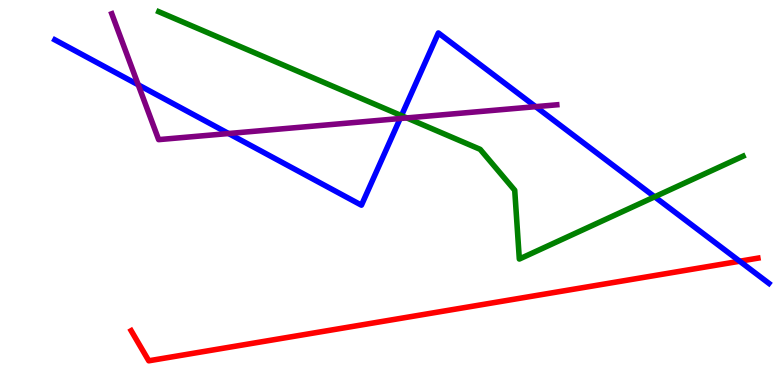[{'lines': ['blue', 'red'], 'intersections': [{'x': 9.54, 'y': 3.21}]}, {'lines': ['green', 'red'], 'intersections': []}, {'lines': ['purple', 'red'], 'intersections': []}, {'lines': ['blue', 'green'], 'intersections': [{'x': 5.18, 'y': 7.0}, {'x': 8.45, 'y': 4.89}]}, {'lines': ['blue', 'purple'], 'intersections': [{'x': 1.78, 'y': 7.8}, {'x': 2.95, 'y': 6.53}, {'x': 5.16, 'y': 6.92}, {'x': 6.91, 'y': 7.23}]}, {'lines': ['green', 'purple'], 'intersections': [{'x': 5.25, 'y': 6.94}]}]